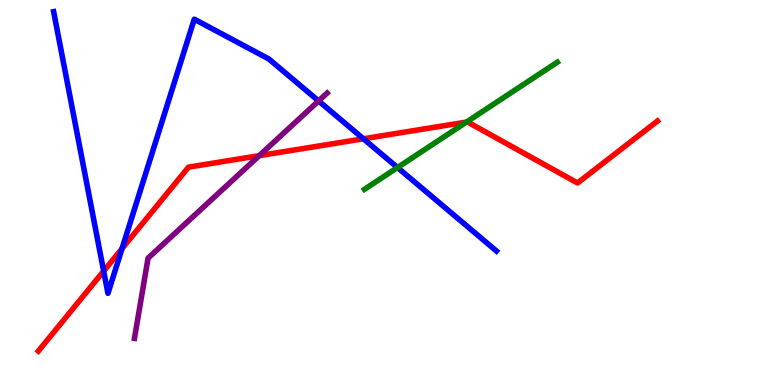[{'lines': ['blue', 'red'], 'intersections': [{'x': 1.34, 'y': 2.96}, {'x': 1.57, 'y': 3.54}, {'x': 4.69, 'y': 6.4}]}, {'lines': ['green', 'red'], 'intersections': [{'x': 6.02, 'y': 6.83}]}, {'lines': ['purple', 'red'], 'intersections': [{'x': 3.34, 'y': 5.96}]}, {'lines': ['blue', 'green'], 'intersections': [{'x': 5.13, 'y': 5.65}]}, {'lines': ['blue', 'purple'], 'intersections': [{'x': 4.11, 'y': 7.38}]}, {'lines': ['green', 'purple'], 'intersections': []}]